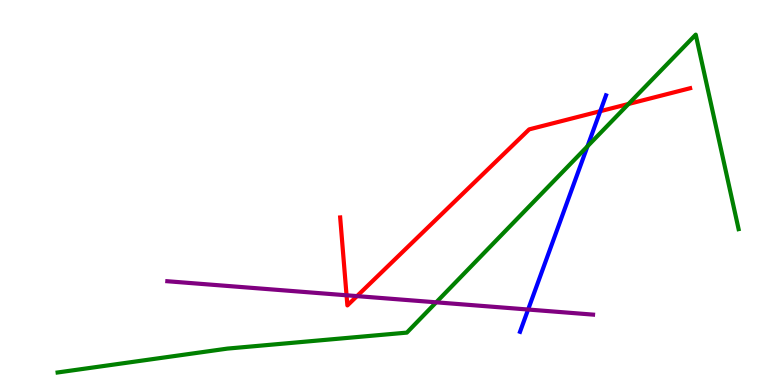[{'lines': ['blue', 'red'], 'intersections': [{'x': 7.75, 'y': 7.11}]}, {'lines': ['green', 'red'], 'intersections': [{'x': 8.11, 'y': 7.3}]}, {'lines': ['purple', 'red'], 'intersections': [{'x': 4.47, 'y': 2.33}, {'x': 4.61, 'y': 2.31}]}, {'lines': ['blue', 'green'], 'intersections': [{'x': 7.58, 'y': 6.2}]}, {'lines': ['blue', 'purple'], 'intersections': [{'x': 6.81, 'y': 1.96}]}, {'lines': ['green', 'purple'], 'intersections': [{'x': 5.63, 'y': 2.15}]}]